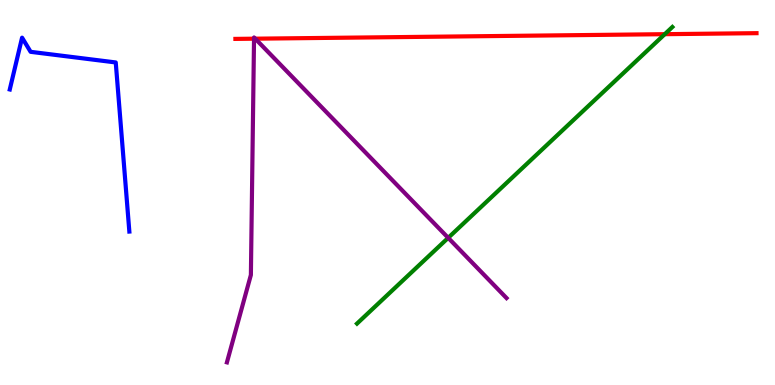[{'lines': ['blue', 'red'], 'intersections': []}, {'lines': ['green', 'red'], 'intersections': [{'x': 8.58, 'y': 9.11}]}, {'lines': ['purple', 'red'], 'intersections': [{'x': 3.28, 'y': 8.99}, {'x': 3.29, 'y': 9.0}]}, {'lines': ['blue', 'green'], 'intersections': []}, {'lines': ['blue', 'purple'], 'intersections': []}, {'lines': ['green', 'purple'], 'intersections': [{'x': 5.78, 'y': 3.82}]}]